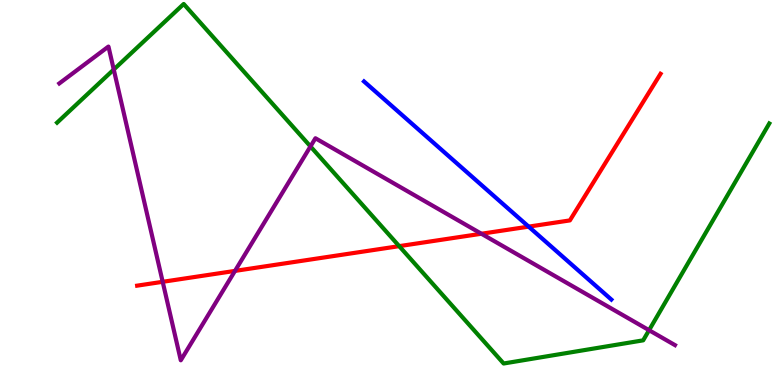[{'lines': ['blue', 'red'], 'intersections': [{'x': 6.82, 'y': 4.11}]}, {'lines': ['green', 'red'], 'intersections': [{'x': 5.15, 'y': 3.61}]}, {'lines': ['purple', 'red'], 'intersections': [{'x': 2.1, 'y': 2.68}, {'x': 3.03, 'y': 2.96}, {'x': 6.21, 'y': 3.93}]}, {'lines': ['blue', 'green'], 'intersections': []}, {'lines': ['blue', 'purple'], 'intersections': []}, {'lines': ['green', 'purple'], 'intersections': [{'x': 1.47, 'y': 8.19}, {'x': 4.01, 'y': 6.2}, {'x': 8.38, 'y': 1.42}]}]